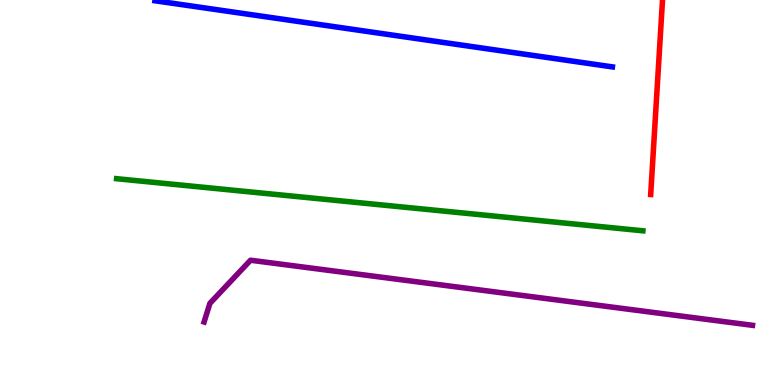[{'lines': ['blue', 'red'], 'intersections': []}, {'lines': ['green', 'red'], 'intersections': []}, {'lines': ['purple', 'red'], 'intersections': []}, {'lines': ['blue', 'green'], 'intersections': []}, {'lines': ['blue', 'purple'], 'intersections': []}, {'lines': ['green', 'purple'], 'intersections': []}]